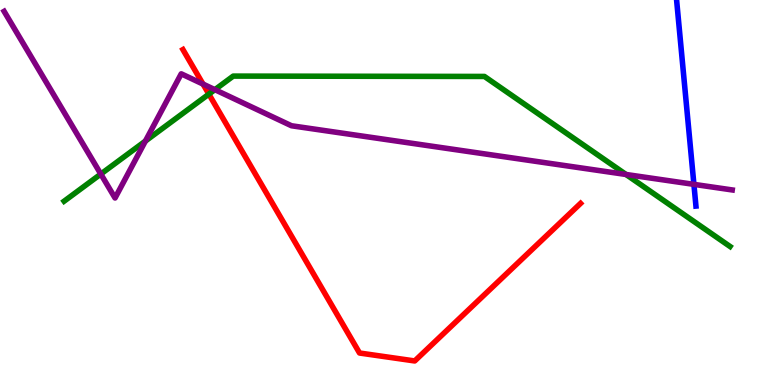[{'lines': ['blue', 'red'], 'intersections': []}, {'lines': ['green', 'red'], 'intersections': [{'x': 2.69, 'y': 7.56}]}, {'lines': ['purple', 'red'], 'intersections': [{'x': 2.62, 'y': 7.82}]}, {'lines': ['blue', 'green'], 'intersections': []}, {'lines': ['blue', 'purple'], 'intersections': [{'x': 8.95, 'y': 5.21}]}, {'lines': ['green', 'purple'], 'intersections': [{'x': 1.3, 'y': 5.48}, {'x': 1.88, 'y': 6.34}, {'x': 2.77, 'y': 7.67}, {'x': 8.08, 'y': 5.47}]}]